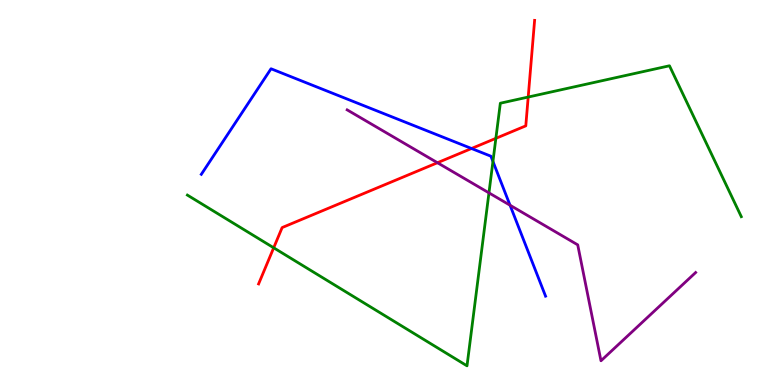[{'lines': ['blue', 'red'], 'intersections': [{'x': 6.08, 'y': 6.14}]}, {'lines': ['green', 'red'], 'intersections': [{'x': 3.53, 'y': 3.56}, {'x': 6.4, 'y': 6.41}, {'x': 6.82, 'y': 7.48}]}, {'lines': ['purple', 'red'], 'intersections': [{'x': 5.64, 'y': 5.77}]}, {'lines': ['blue', 'green'], 'intersections': [{'x': 6.36, 'y': 5.81}]}, {'lines': ['blue', 'purple'], 'intersections': [{'x': 6.58, 'y': 4.67}]}, {'lines': ['green', 'purple'], 'intersections': [{'x': 6.31, 'y': 4.99}]}]